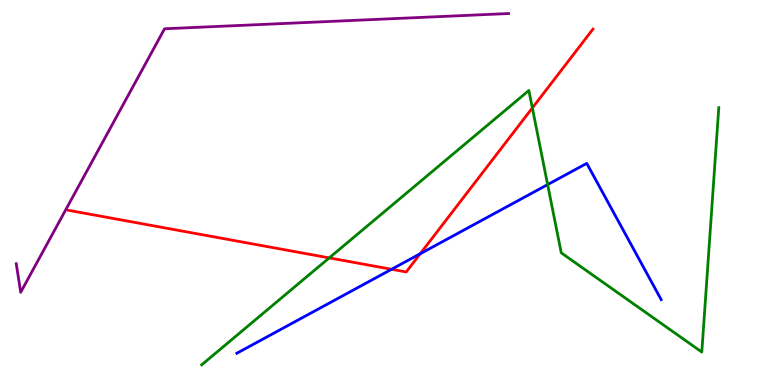[{'lines': ['blue', 'red'], 'intersections': [{'x': 5.05, 'y': 3.01}, {'x': 5.42, 'y': 3.41}]}, {'lines': ['green', 'red'], 'intersections': [{'x': 4.25, 'y': 3.3}, {'x': 6.87, 'y': 7.2}]}, {'lines': ['purple', 'red'], 'intersections': []}, {'lines': ['blue', 'green'], 'intersections': [{'x': 7.07, 'y': 5.21}]}, {'lines': ['blue', 'purple'], 'intersections': []}, {'lines': ['green', 'purple'], 'intersections': []}]